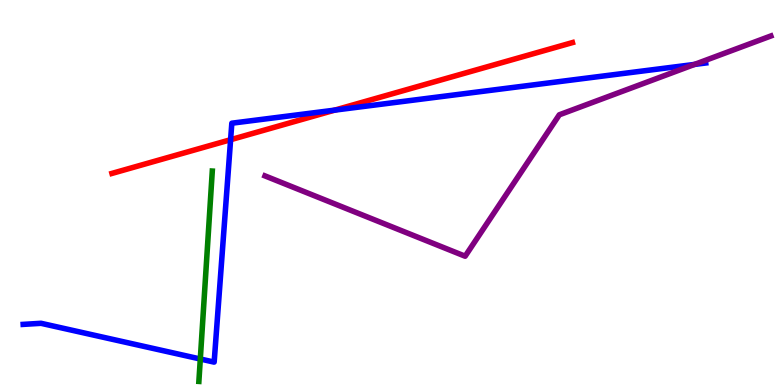[{'lines': ['blue', 'red'], 'intersections': [{'x': 2.98, 'y': 6.37}, {'x': 4.32, 'y': 7.14}]}, {'lines': ['green', 'red'], 'intersections': []}, {'lines': ['purple', 'red'], 'intersections': []}, {'lines': ['blue', 'green'], 'intersections': [{'x': 2.58, 'y': 0.675}]}, {'lines': ['blue', 'purple'], 'intersections': [{'x': 8.96, 'y': 8.33}]}, {'lines': ['green', 'purple'], 'intersections': []}]